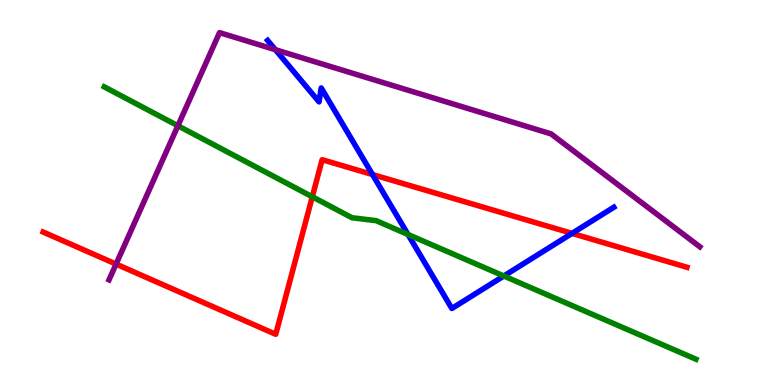[{'lines': ['blue', 'red'], 'intersections': [{'x': 4.81, 'y': 5.47}, {'x': 7.38, 'y': 3.94}]}, {'lines': ['green', 'red'], 'intersections': [{'x': 4.03, 'y': 4.89}]}, {'lines': ['purple', 'red'], 'intersections': [{'x': 1.5, 'y': 3.14}]}, {'lines': ['blue', 'green'], 'intersections': [{'x': 5.26, 'y': 3.91}, {'x': 6.5, 'y': 2.83}]}, {'lines': ['blue', 'purple'], 'intersections': [{'x': 3.55, 'y': 8.71}]}, {'lines': ['green', 'purple'], 'intersections': [{'x': 2.3, 'y': 6.73}]}]